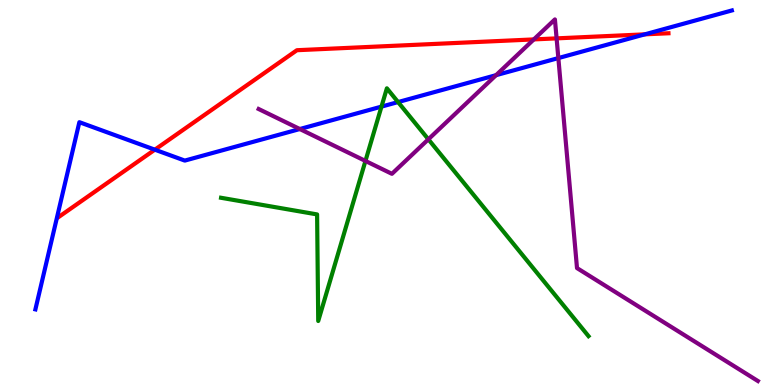[{'lines': ['blue', 'red'], 'intersections': [{'x': 2.0, 'y': 6.11}, {'x': 8.32, 'y': 9.11}]}, {'lines': ['green', 'red'], 'intersections': []}, {'lines': ['purple', 'red'], 'intersections': [{'x': 6.89, 'y': 8.98}, {'x': 7.18, 'y': 9.0}]}, {'lines': ['blue', 'green'], 'intersections': [{'x': 4.92, 'y': 7.23}, {'x': 5.14, 'y': 7.35}]}, {'lines': ['blue', 'purple'], 'intersections': [{'x': 3.87, 'y': 6.65}, {'x': 6.4, 'y': 8.05}, {'x': 7.2, 'y': 8.49}]}, {'lines': ['green', 'purple'], 'intersections': [{'x': 4.72, 'y': 5.82}, {'x': 5.53, 'y': 6.38}]}]